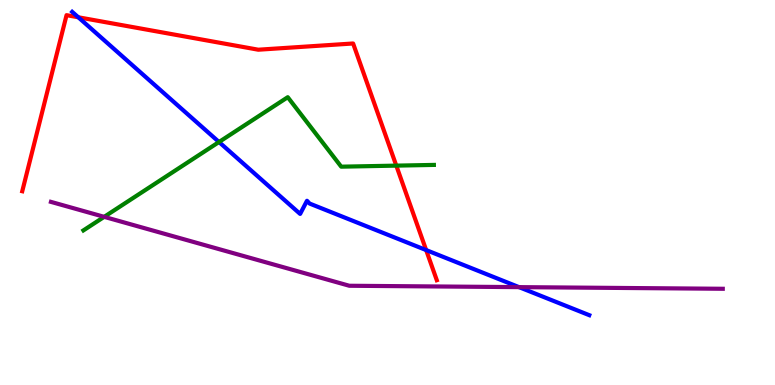[{'lines': ['blue', 'red'], 'intersections': [{'x': 1.01, 'y': 9.55}, {'x': 5.5, 'y': 3.5}]}, {'lines': ['green', 'red'], 'intersections': [{'x': 5.11, 'y': 5.7}]}, {'lines': ['purple', 'red'], 'intersections': []}, {'lines': ['blue', 'green'], 'intersections': [{'x': 2.83, 'y': 6.31}]}, {'lines': ['blue', 'purple'], 'intersections': [{'x': 6.7, 'y': 2.54}]}, {'lines': ['green', 'purple'], 'intersections': [{'x': 1.34, 'y': 4.37}]}]